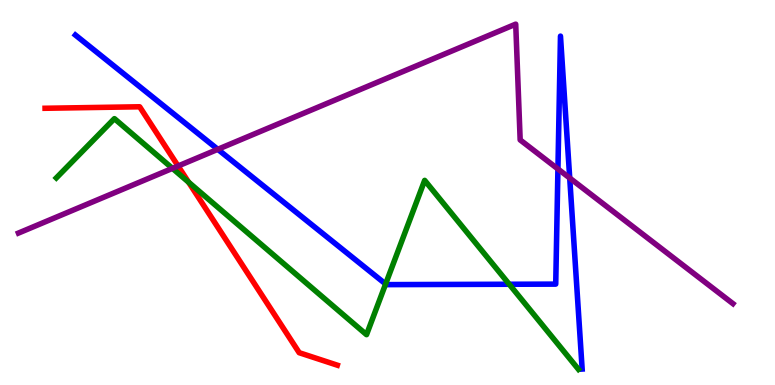[{'lines': ['blue', 'red'], 'intersections': []}, {'lines': ['green', 'red'], 'intersections': [{'x': 2.43, 'y': 5.27}]}, {'lines': ['purple', 'red'], 'intersections': [{'x': 2.3, 'y': 5.69}]}, {'lines': ['blue', 'green'], 'intersections': [{'x': 4.98, 'y': 2.62}, {'x': 6.57, 'y': 2.62}]}, {'lines': ['blue', 'purple'], 'intersections': [{'x': 2.81, 'y': 6.12}, {'x': 7.2, 'y': 5.61}, {'x': 7.35, 'y': 5.38}]}, {'lines': ['green', 'purple'], 'intersections': [{'x': 2.23, 'y': 5.63}]}]